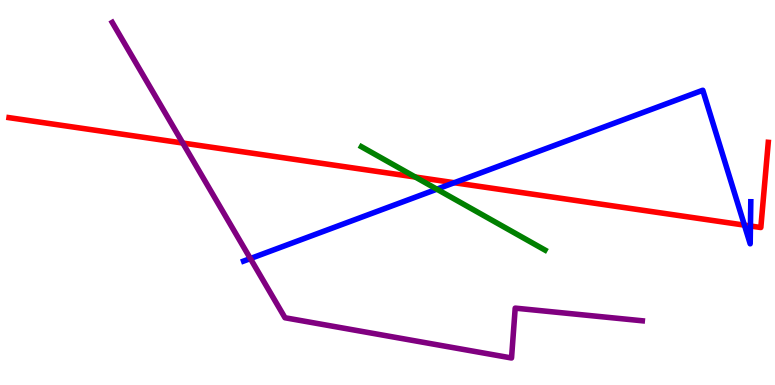[{'lines': ['blue', 'red'], 'intersections': [{'x': 5.86, 'y': 5.25}, {'x': 9.61, 'y': 4.15}, {'x': 9.68, 'y': 4.13}]}, {'lines': ['green', 'red'], 'intersections': [{'x': 5.36, 'y': 5.4}]}, {'lines': ['purple', 'red'], 'intersections': [{'x': 2.36, 'y': 6.28}]}, {'lines': ['blue', 'green'], 'intersections': [{'x': 5.64, 'y': 5.09}]}, {'lines': ['blue', 'purple'], 'intersections': [{'x': 3.23, 'y': 3.28}]}, {'lines': ['green', 'purple'], 'intersections': []}]